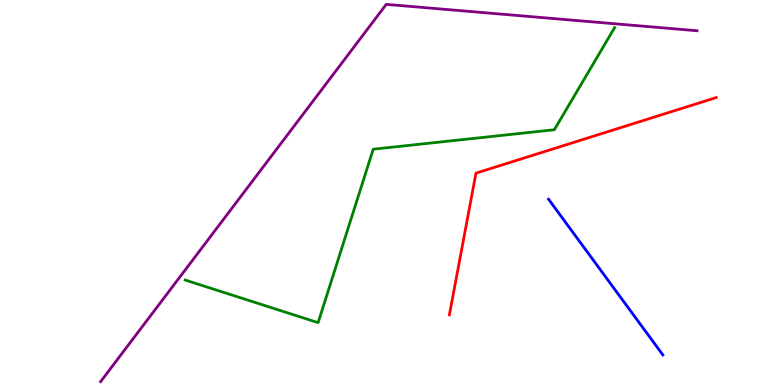[{'lines': ['blue', 'red'], 'intersections': []}, {'lines': ['green', 'red'], 'intersections': []}, {'lines': ['purple', 'red'], 'intersections': []}, {'lines': ['blue', 'green'], 'intersections': []}, {'lines': ['blue', 'purple'], 'intersections': []}, {'lines': ['green', 'purple'], 'intersections': []}]